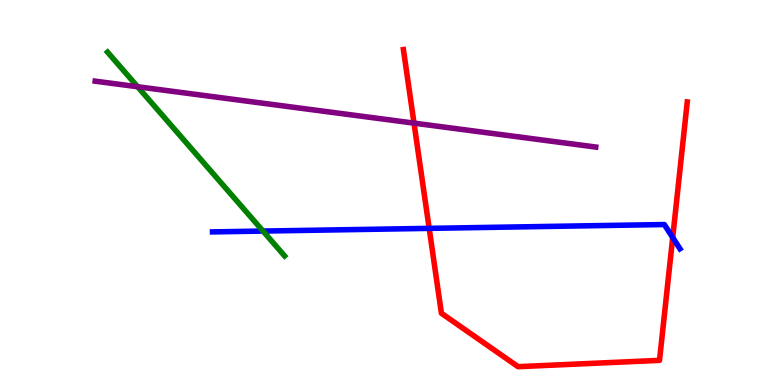[{'lines': ['blue', 'red'], 'intersections': [{'x': 5.54, 'y': 4.07}, {'x': 8.68, 'y': 3.83}]}, {'lines': ['green', 'red'], 'intersections': []}, {'lines': ['purple', 'red'], 'intersections': [{'x': 5.34, 'y': 6.8}]}, {'lines': ['blue', 'green'], 'intersections': [{'x': 3.39, 'y': 4.0}]}, {'lines': ['blue', 'purple'], 'intersections': []}, {'lines': ['green', 'purple'], 'intersections': [{'x': 1.78, 'y': 7.75}]}]